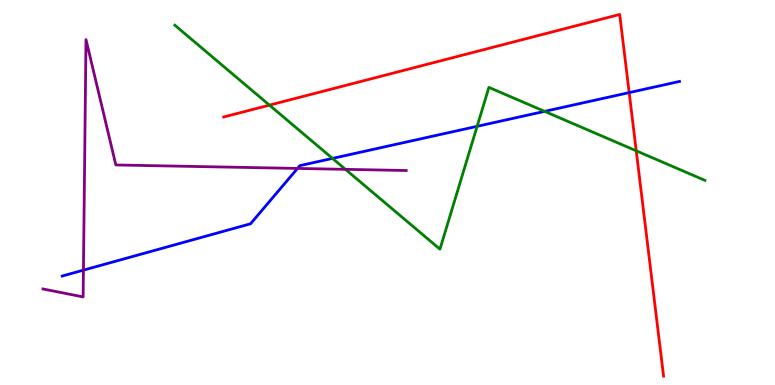[{'lines': ['blue', 'red'], 'intersections': [{'x': 8.12, 'y': 7.59}]}, {'lines': ['green', 'red'], 'intersections': [{'x': 3.48, 'y': 7.27}, {'x': 8.21, 'y': 6.08}]}, {'lines': ['purple', 'red'], 'intersections': []}, {'lines': ['blue', 'green'], 'intersections': [{'x': 4.29, 'y': 5.89}, {'x': 6.16, 'y': 6.72}, {'x': 7.03, 'y': 7.11}]}, {'lines': ['blue', 'purple'], 'intersections': [{'x': 1.08, 'y': 2.98}, {'x': 3.84, 'y': 5.63}]}, {'lines': ['green', 'purple'], 'intersections': [{'x': 4.46, 'y': 5.6}]}]